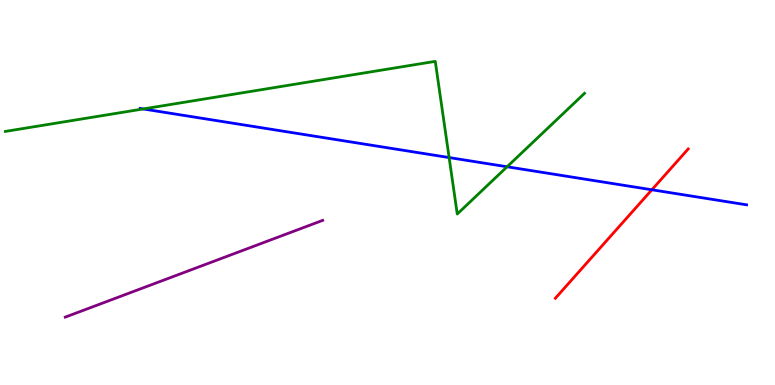[{'lines': ['blue', 'red'], 'intersections': [{'x': 8.41, 'y': 5.07}]}, {'lines': ['green', 'red'], 'intersections': []}, {'lines': ['purple', 'red'], 'intersections': []}, {'lines': ['blue', 'green'], 'intersections': [{'x': 1.85, 'y': 7.17}, {'x': 5.8, 'y': 5.91}, {'x': 6.54, 'y': 5.67}]}, {'lines': ['blue', 'purple'], 'intersections': []}, {'lines': ['green', 'purple'], 'intersections': []}]